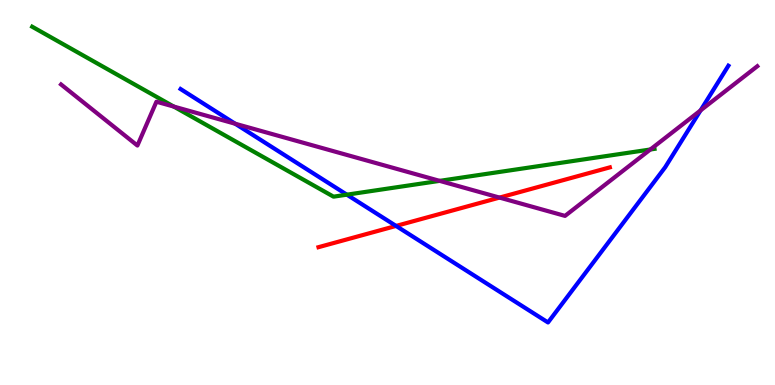[{'lines': ['blue', 'red'], 'intersections': [{'x': 5.11, 'y': 4.13}]}, {'lines': ['green', 'red'], 'intersections': []}, {'lines': ['purple', 'red'], 'intersections': [{'x': 6.45, 'y': 4.87}]}, {'lines': ['blue', 'green'], 'intersections': [{'x': 4.48, 'y': 4.94}]}, {'lines': ['blue', 'purple'], 'intersections': [{'x': 3.03, 'y': 6.79}, {'x': 9.04, 'y': 7.13}]}, {'lines': ['green', 'purple'], 'intersections': [{'x': 2.24, 'y': 7.23}, {'x': 5.67, 'y': 5.3}, {'x': 8.39, 'y': 6.12}]}]